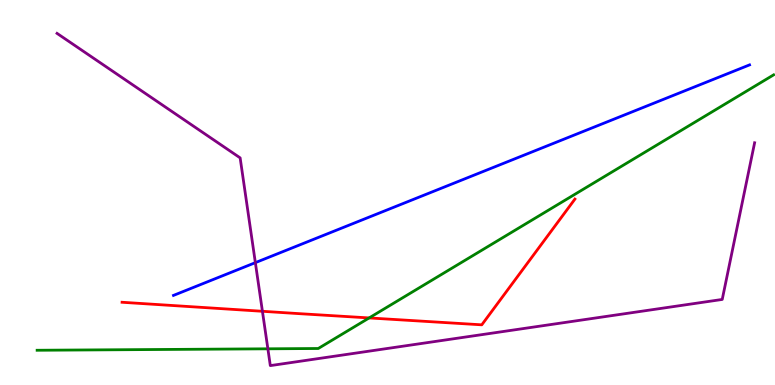[{'lines': ['blue', 'red'], 'intersections': []}, {'lines': ['green', 'red'], 'intersections': [{'x': 4.76, 'y': 1.74}]}, {'lines': ['purple', 'red'], 'intersections': [{'x': 3.39, 'y': 1.91}]}, {'lines': ['blue', 'green'], 'intersections': []}, {'lines': ['blue', 'purple'], 'intersections': [{'x': 3.29, 'y': 3.18}]}, {'lines': ['green', 'purple'], 'intersections': [{'x': 3.46, 'y': 0.94}]}]